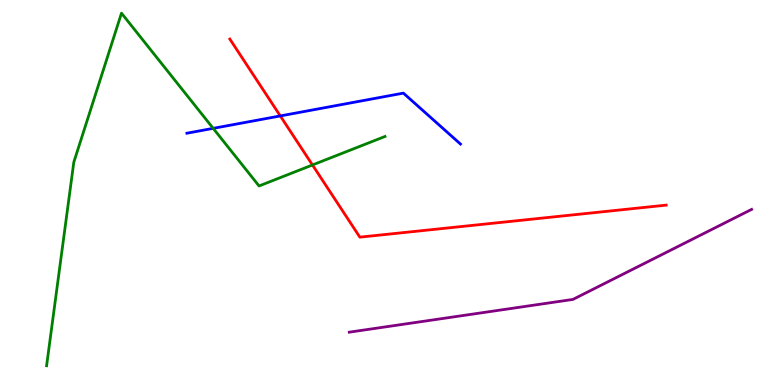[{'lines': ['blue', 'red'], 'intersections': [{'x': 3.62, 'y': 6.99}]}, {'lines': ['green', 'red'], 'intersections': [{'x': 4.03, 'y': 5.72}]}, {'lines': ['purple', 'red'], 'intersections': []}, {'lines': ['blue', 'green'], 'intersections': [{'x': 2.75, 'y': 6.67}]}, {'lines': ['blue', 'purple'], 'intersections': []}, {'lines': ['green', 'purple'], 'intersections': []}]